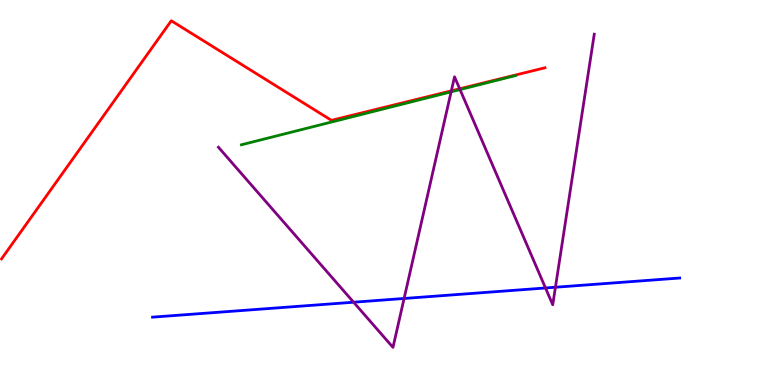[{'lines': ['blue', 'red'], 'intersections': []}, {'lines': ['green', 'red'], 'intersections': []}, {'lines': ['purple', 'red'], 'intersections': [{'x': 5.82, 'y': 7.64}, {'x': 5.93, 'y': 7.69}]}, {'lines': ['blue', 'green'], 'intersections': []}, {'lines': ['blue', 'purple'], 'intersections': [{'x': 4.56, 'y': 2.15}, {'x': 5.21, 'y': 2.25}, {'x': 7.04, 'y': 2.52}, {'x': 7.17, 'y': 2.54}]}, {'lines': ['green', 'purple'], 'intersections': [{'x': 5.82, 'y': 7.61}, {'x': 5.94, 'y': 7.67}]}]